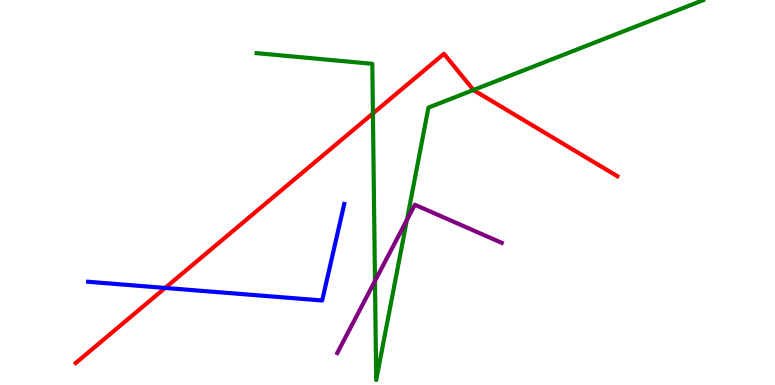[{'lines': ['blue', 'red'], 'intersections': [{'x': 2.13, 'y': 2.52}]}, {'lines': ['green', 'red'], 'intersections': [{'x': 4.81, 'y': 7.05}, {'x': 6.11, 'y': 7.66}]}, {'lines': ['purple', 'red'], 'intersections': []}, {'lines': ['blue', 'green'], 'intersections': []}, {'lines': ['blue', 'purple'], 'intersections': []}, {'lines': ['green', 'purple'], 'intersections': [{'x': 4.84, 'y': 2.7}, {'x': 5.25, 'y': 4.29}]}]